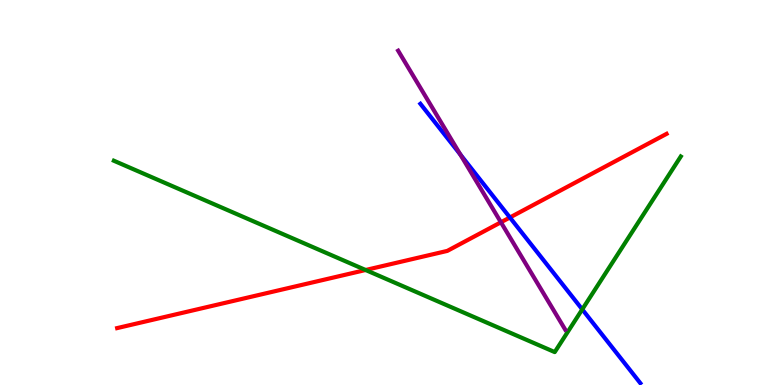[{'lines': ['blue', 'red'], 'intersections': [{'x': 6.58, 'y': 4.35}]}, {'lines': ['green', 'red'], 'intersections': [{'x': 4.72, 'y': 2.99}]}, {'lines': ['purple', 'red'], 'intersections': [{'x': 6.46, 'y': 4.23}]}, {'lines': ['blue', 'green'], 'intersections': [{'x': 7.51, 'y': 1.96}]}, {'lines': ['blue', 'purple'], 'intersections': [{'x': 5.94, 'y': 5.99}]}, {'lines': ['green', 'purple'], 'intersections': []}]